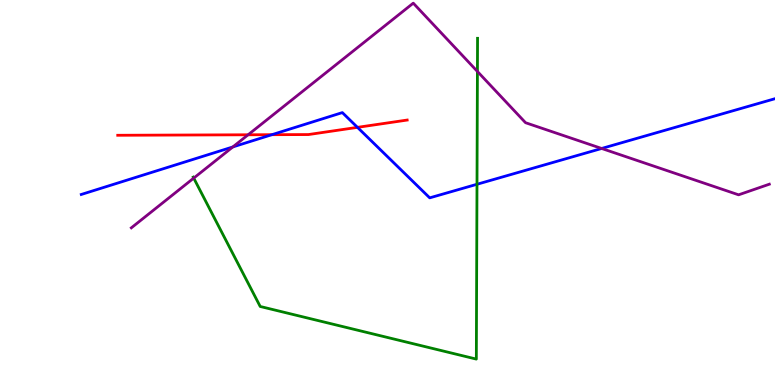[{'lines': ['blue', 'red'], 'intersections': [{'x': 3.51, 'y': 6.5}, {'x': 4.61, 'y': 6.69}]}, {'lines': ['green', 'red'], 'intersections': []}, {'lines': ['purple', 'red'], 'intersections': [{'x': 3.2, 'y': 6.5}]}, {'lines': ['blue', 'green'], 'intersections': [{'x': 6.15, 'y': 5.21}]}, {'lines': ['blue', 'purple'], 'intersections': [{'x': 3.0, 'y': 6.18}, {'x': 7.76, 'y': 6.14}]}, {'lines': ['green', 'purple'], 'intersections': [{'x': 2.5, 'y': 5.37}, {'x': 6.16, 'y': 8.14}]}]